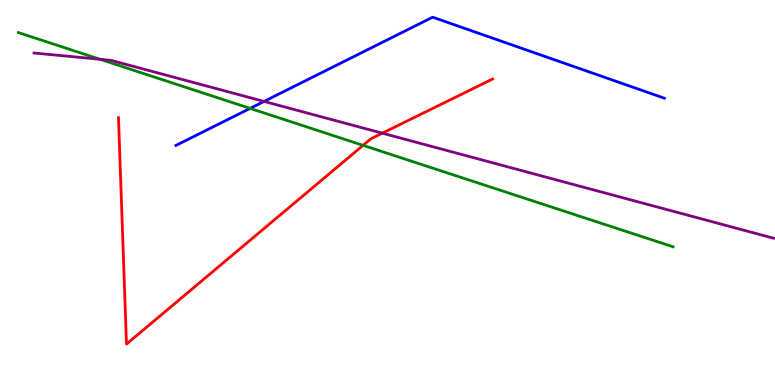[{'lines': ['blue', 'red'], 'intersections': []}, {'lines': ['green', 'red'], 'intersections': [{'x': 4.68, 'y': 6.22}]}, {'lines': ['purple', 'red'], 'intersections': [{'x': 4.93, 'y': 6.54}]}, {'lines': ['blue', 'green'], 'intersections': [{'x': 3.23, 'y': 7.18}]}, {'lines': ['blue', 'purple'], 'intersections': [{'x': 3.41, 'y': 7.37}]}, {'lines': ['green', 'purple'], 'intersections': [{'x': 1.29, 'y': 8.46}]}]